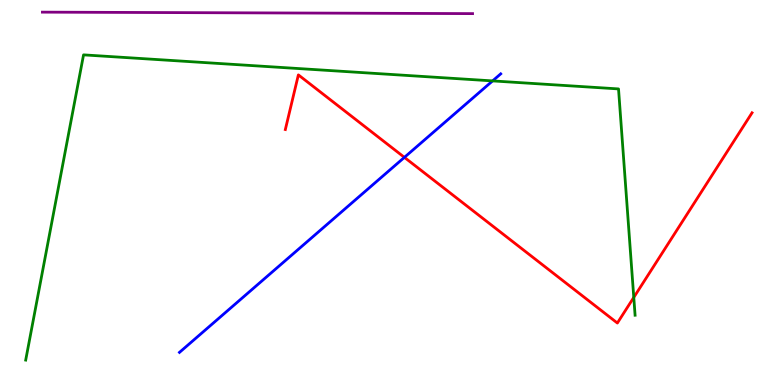[{'lines': ['blue', 'red'], 'intersections': [{'x': 5.22, 'y': 5.91}]}, {'lines': ['green', 'red'], 'intersections': [{'x': 8.18, 'y': 2.28}]}, {'lines': ['purple', 'red'], 'intersections': []}, {'lines': ['blue', 'green'], 'intersections': [{'x': 6.36, 'y': 7.9}]}, {'lines': ['blue', 'purple'], 'intersections': []}, {'lines': ['green', 'purple'], 'intersections': []}]